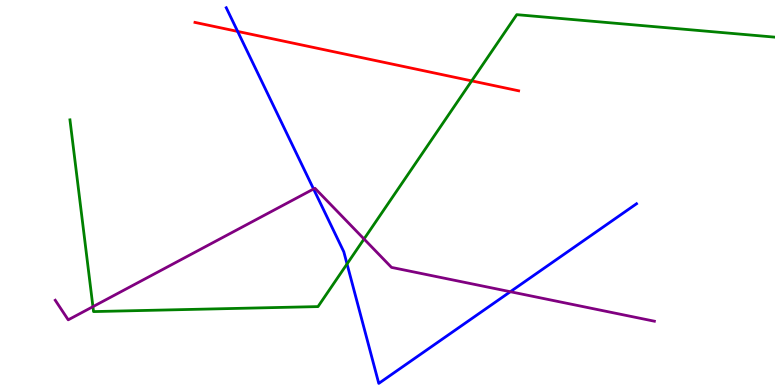[{'lines': ['blue', 'red'], 'intersections': [{'x': 3.07, 'y': 9.18}]}, {'lines': ['green', 'red'], 'intersections': [{'x': 6.09, 'y': 7.9}]}, {'lines': ['purple', 'red'], 'intersections': []}, {'lines': ['blue', 'green'], 'intersections': [{'x': 4.48, 'y': 3.14}]}, {'lines': ['blue', 'purple'], 'intersections': [{'x': 4.05, 'y': 5.09}, {'x': 6.58, 'y': 2.42}]}, {'lines': ['green', 'purple'], 'intersections': [{'x': 1.2, 'y': 2.03}, {'x': 4.7, 'y': 3.79}]}]